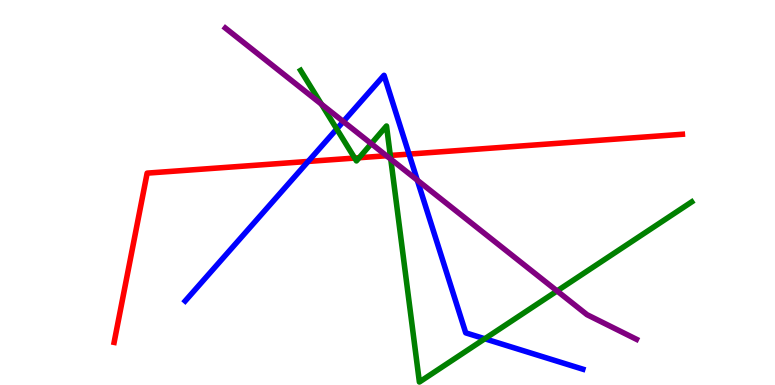[{'lines': ['blue', 'red'], 'intersections': [{'x': 3.98, 'y': 5.81}, {'x': 5.28, 'y': 6.0}]}, {'lines': ['green', 'red'], 'intersections': [{'x': 4.58, 'y': 5.89}, {'x': 4.63, 'y': 5.9}, {'x': 5.04, 'y': 5.96}]}, {'lines': ['purple', 'red'], 'intersections': [{'x': 4.99, 'y': 5.95}]}, {'lines': ['blue', 'green'], 'intersections': [{'x': 4.35, 'y': 6.65}, {'x': 6.26, 'y': 1.2}]}, {'lines': ['blue', 'purple'], 'intersections': [{'x': 4.43, 'y': 6.84}, {'x': 5.38, 'y': 5.32}]}, {'lines': ['green', 'purple'], 'intersections': [{'x': 4.15, 'y': 7.29}, {'x': 4.79, 'y': 6.27}, {'x': 5.04, 'y': 5.87}, {'x': 7.19, 'y': 2.44}]}]